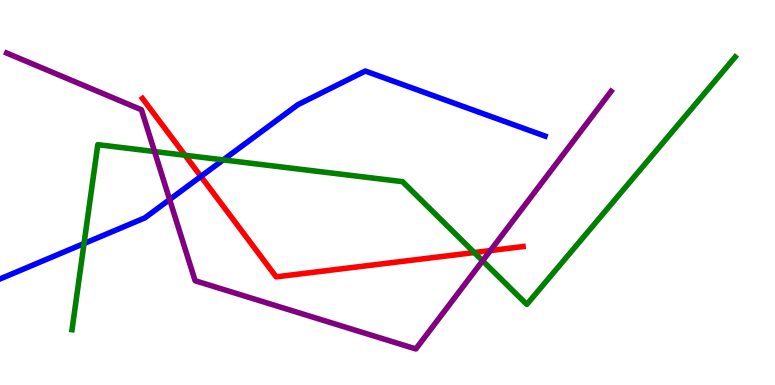[{'lines': ['blue', 'red'], 'intersections': [{'x': 2.59, 'y': 5.42}]}, {'lines': ['green', 'red'], 'intersections': [{'x': 2.39, 'y': 5.97}, {'x': 6.12, 'y': 3.44}]}, {'lines': ['purple', 'red'], 'intersections': [{'x': 6.33, 'y': 3.49}]}, {'lines': ['blue', 'green'], 'intersections': [{'x': 1.08, 'y': 3.67}, {'x': 2.88, 'y': 5.85}]}, {'lines': ['blue', 'purple'], 'intersections': [{'x': 2.19, 'y': 4.82}]}, {'lines': ['green', 'purple'], 'intersections': [{'x': 1.99, 'y': 6.06}, {'x': 6.23, 'y': 3.23}]}]